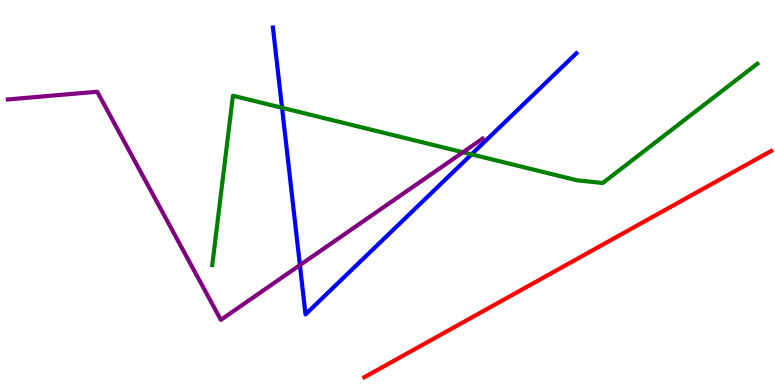[{'lines': ['blue', 'red'], 'intersections': []}, {'lines': ['green', 'red'], 'intersections': []}, {'lines': ['purple', 'red'], 'intersections': []}, {'lines': ['blue', 'green'], 'intersections': [{'x': 3.64, 'y': 7.2}, {'x': 6.08, 'y': 5.99}]}, {'lines': ['blue', 'purple'], 'intersections': [{'x': 3.87, 'y': 3.11}]}, {'lines': ['green', 'purple'], 'intersections': [{'x': 5.97, 'y': 6.05}]}]